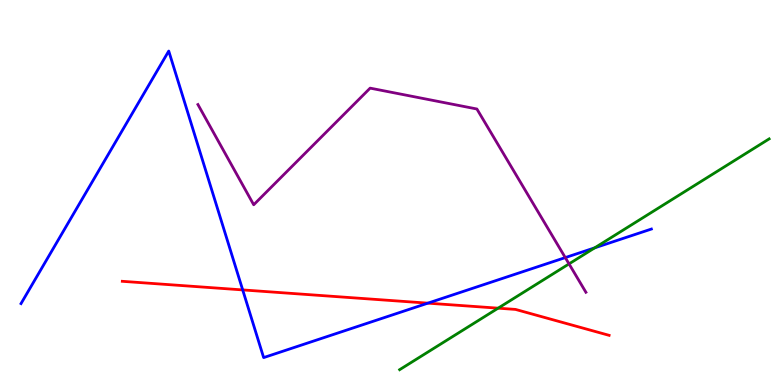[{'lines': ['blue', 'red'], 'intersections': [{'x': 3.13, 'y': 2.47}, {'x': 5.52, 'y': 2.13}]}, {'lines': ['green', 'red'], 'intersections': [{'x': 6.43, 'y': 2.0}]}, {'lines': ['purple', 'red'], 'intersections': []}, {'lines': ['blue', 'green'], 'intersections': [{'x': 7.67, 'y': 3.56}]}, {'lines': ['blue', 'purple'], 'intersections': [{'x': 7.29, 'y': 3.31}]}, {'lines': ['green', 'purple'], 'intersections': [{'x': 7.34, 'y': 3.15}]}]